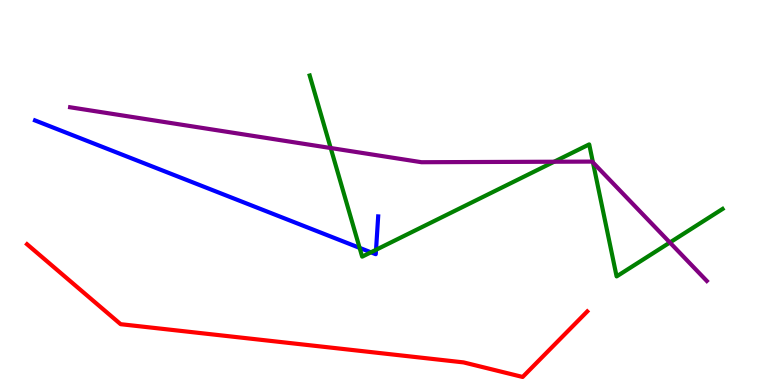[{'lines': ['blue', 'red'], 'intersections': []}, {'lines': ['green', 'red'], 'intersections': []}, {'lines': ['purple', 'red'], 'intersections': []}, {'lines': ['blue', 'green'], 'intersections': [{'x': 4.64, 'y': 3.56}, {'x': 4.79, 'y': 3.45}, {'x': 4.85, 'y': 3.51}]}, {'lines': ['blue', 'purple'], 'intersections': []}, {'lines': ['green', 'purple'], 'intersections': [{'x': 4.27, 'y': 6.16}, {'x': 7.15, 'y': 5.8}, {'x': 7.65, 'y': 5.78}, {'x': 8.64, 'y': 3.7}]}]